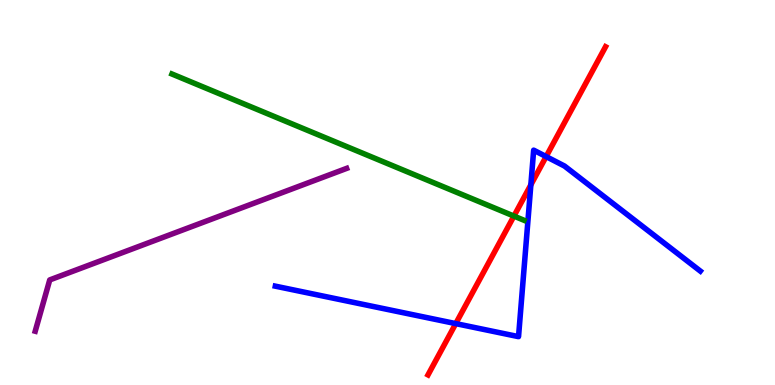[{'lines': ['blue', 'red'], 'intersections': [{'x': 5.88, 'y': 1.59}, {'x': 6.85, 'y': 5.2}, {'x': 7.05, 'y': 5.93}]}, {'lines': ['green', 'red'], 'intersections': [{'x': 6.63, 'y': 4.39}]}, {'lines': ['purple', 'red'], 'intersections': []}, {'lines': ['blue', 'green'], 'intersections': []}, {'lines': ['blue', 'purple'], 'intersections': []}, {'lines': ['green', 'purple'], 'intersections': []}]